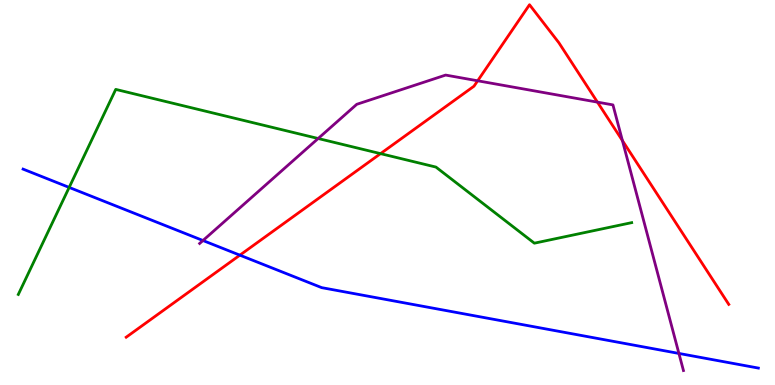[{'lines': ['blue', 'red'], 'intersections': [{'x': 3.1, 'y': 3.37}]}, {'lines': ['green', 'red'], 'intersections': [{'x': 4.91, 'y': 6.01}]}, {'lines': ['purple', 'red'], 'intersections': [{'x': 6.16, 'y': 7.9}, {'x': 7.71, 'y': 7.35}, {'x': 8.03, 'y': 6.35}]}, {'lines': ['blue', 'green'], 'intersections': [{'x': 0.893, 'y': 5.13}]}, {'lines': ['blue', 'purple'], 'intersections': [{'x': 2.62, 'y': 3.75}, {'x': 8.76, 'y': 0.82}]}, {'lines': ['green', 'purple'], 'intersections': [{'x': 4.11, 'y': 6.4}]}]